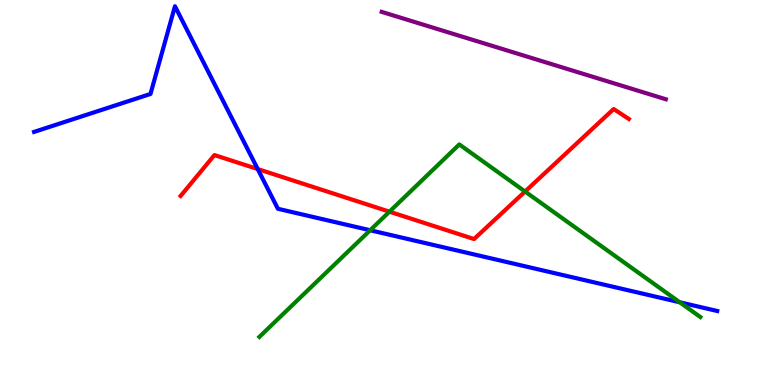[{'lines': ['blue', 'red'], 'intersections': [{'x': 3.33, 'y': 5.61}]}, {'lines': ['green', 'red'], 'intersections': [{'x': 5.03, 'y': 4.5}, {'x': 6.78, 'y': 5.03}]}, {'lines': ['purple', 'red'], 'intersections': []}, {'lines': ['blue', 'green'], 'intersections': [{'x': 4.78, 'y': 4.02}, {'x': 8.77, 'y': 2.15}]}, {'lines': ['blue', 'purple'], 'intersections': []}, {'lines': ['green', 'purple'], 'intersections': []}]